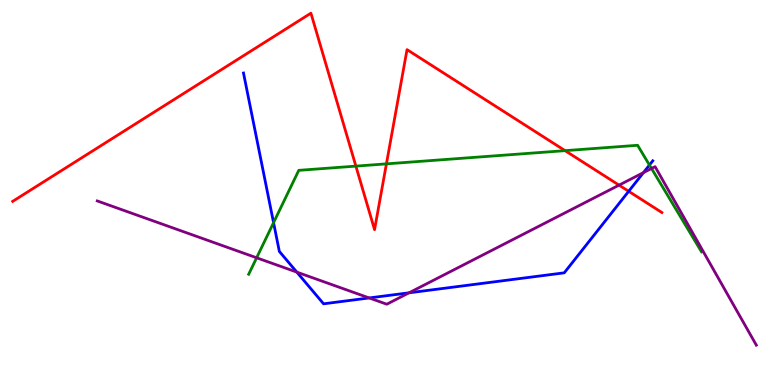[{'lines': ['blue', 'red'], 'intersections': [{'x': 8.11, 'y': 5.03}]}, {'lines': ['green', 'red'], 'intersections': [{'x': 4.59, 'y': 5.69}, {'x': 4.99, 'y': 5.74}, {'x': 7.29, 'y': 6.09}]}, {'lines': ['purple', 'red'], 'intersections': [{'x': 7.99, 'y': 5.19}]}, {'lines': ['blue', 'green'], 'intersections': [{'x': 3.53, 'y': 4.22}, {'x': 8.38, 'y': 5.71}]}, {'lines': ['blue', 'purple'], 'intersections': [{'x': 3.83, 'y': 2.93}, {'x': 4.76, 'y': 2.26}, {'x': 5.28, 'y': 2.39}, {'x': 8.3, 'y': 5.52}]}, {'lines': ['green', 'purple'], 'intersections': [{'x': 3.31, 'y': 3.3}, {'x': 8.41, 'y': 5.62}]}]